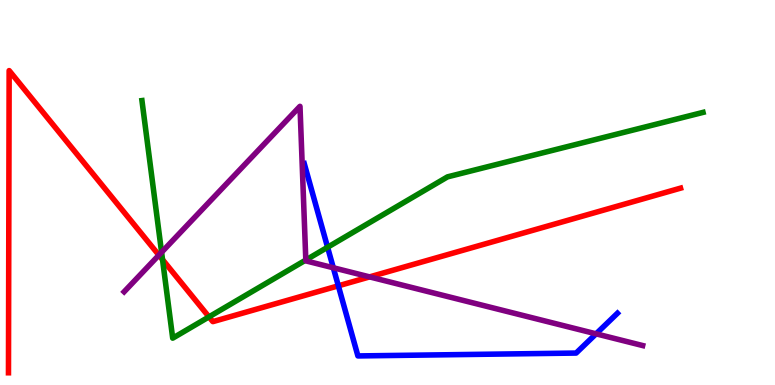[{'lines': ['blue', 'red'], 'intersections': [{'x': 4.37, 'y': 2.58}]}, {'lines': ['green', 'red'], 'intersections': [{'x': 2.1, 'y': 3.26}, {'x': 2.7, 'y': 1.77}]}, {'lines': ['purple', 'red'], 'intersections': [{'x': 2.05, 'y': 3.37}, {'x': 4.77, 'y': 2.81}]}, {'lines': ['blue', 'green'], 'intersections': [{'x': 4.23, 'y': 3.58}]}, {'lines': ['blue', 'purple'], 'intersections': [{'x': 4.3, 'y': 3.04}, {'x': 7.69, 'y': 1.33}]}, {'lines': ['green', 'purple'], 'intersections': [{'x': 2.08, 'y': 3.45}, {'x': 3.95, 'y': 3.25}]}]